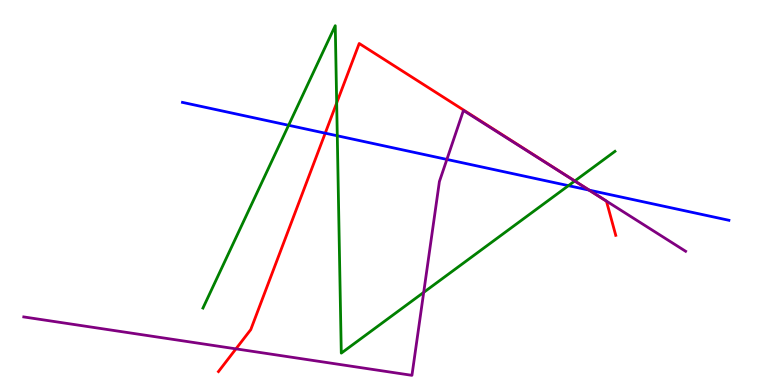[{'lines': ['blue', 'red'], 'intersections': [{'x': 4.2, 'y': 6.54}, {'x': 7.6, 'y': 5.06}]}, {'lines': ['green', 'red'], 'intersections': [{'x': 4.34, 'y': 7.33}, {'x': 7.42, 'y': 5.3}]}, {'lines': ['purple', 'red'], 'intersections': [{'x': 3.04, 'y': 0.939}, {'x': 7.69, 'y': 4.95}]}, {'lines': ['blue', 'green'], 'intersections': [{'x': 3.72, 'y': 6.75}, {'x': 4.35, 'y': 6.47}, {'x': 7.33, 'y': 5.18}]}, {'lines': ['blue', 'purple'], 'intersections': [{'x': 5.77, 'y': 5.86}, {'x': 7.6, 'y': 5.06}]}, {'lines': ['green', 'purple'], 'intersections': [{'x': 5.47, 'y': 2.41}, {'x': 7.42, 'y': 5.3}]}]